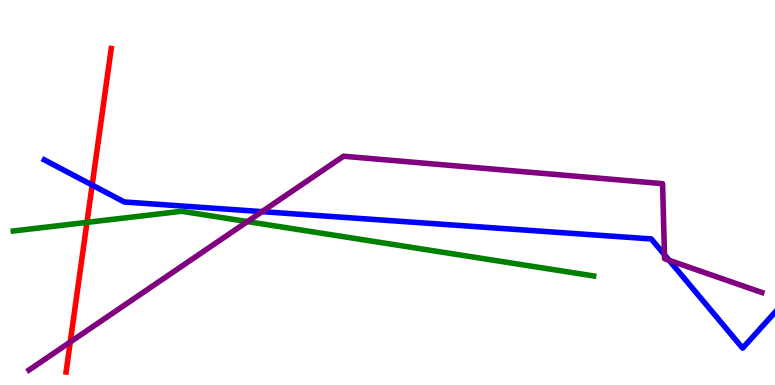[{'lines': ['blue', 'red'], 'intersections': [{'x': 1.19, 'y': 5.19}]}, {'lines': ['green', 'red'], 'intersections': [{'x': 1.12, 'y': 4.22}]}, {'lines': ['purple', 'red'], 'intersections': [{'x': 0.907, 'y': 1.12}]}, {'lines': ['blue', 'green'], 'intersections': []}, {'lines': ['blue', 'purple'], 'intersections': [{'x': 3.38, 'y': 4.5}, {'x': 8.57, 'y': 3.38}, {'x': 8.63, 'y': 3.24}]}, {'lines': ['green', 'purple'], 'intersections': [{'x': 3.19, 'y': 4.24}]}]